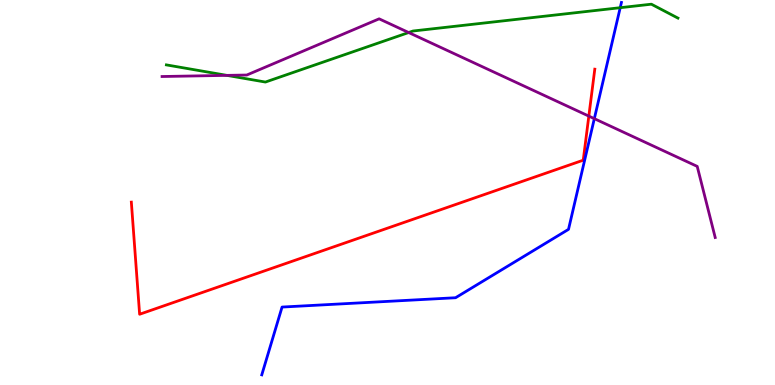[{'lines': ['blue', 'red'], 'intersections': []}, {'lines': ['green', 'red'], 'intersections': []}, {'lines': ['purple', 'red'], 'intersections': [{'x': 7.6, 'y': 6.98}]}, {'lines': ['blue', 'green'], 'intersections': [{'x': 8.0, 'y': 9.8}]}, {'lines': ['blue', 'purple'], 'intersections': [{'x': 7.67, 'y': 6.92}]}, {'lines': ['green', 'purple'], 'intersections': [{'x': 2.93, 'y': 8.04}, {'x': 5.27, 'y': 9.16}]}]